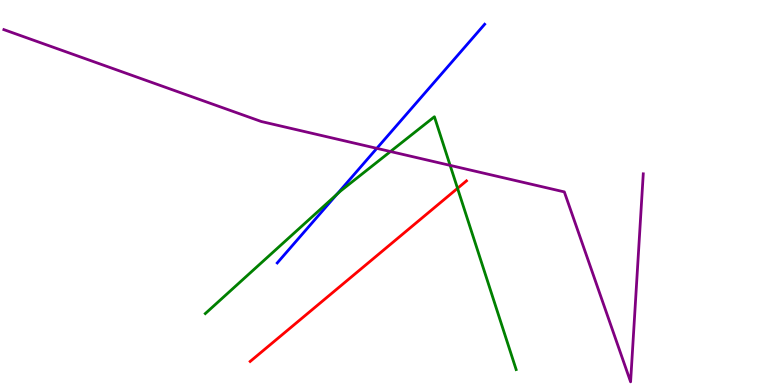[{'lines': ['blue', 'red'], 'intersections': []}, {'lines': ['green', 'red'], 'intersections': [{'x': 5.9, 'y': 5.11}]}, {'lines': ['purple', 'red'], 'intersections': []}, {'lines': ['blue', 'green'], 'intersections': [{'x': 4.35, 'y': 4.95}]}, {'lines': ['blue', 'purple'], 'intersections': [{'x': 4.86, 'y': 6.15}]}, {'lines': ['green', 'purple'], 'intersections': [{'x': 5.04, 'y': 6.06}, {'x': 5.81, 'y': 5.7}]}]